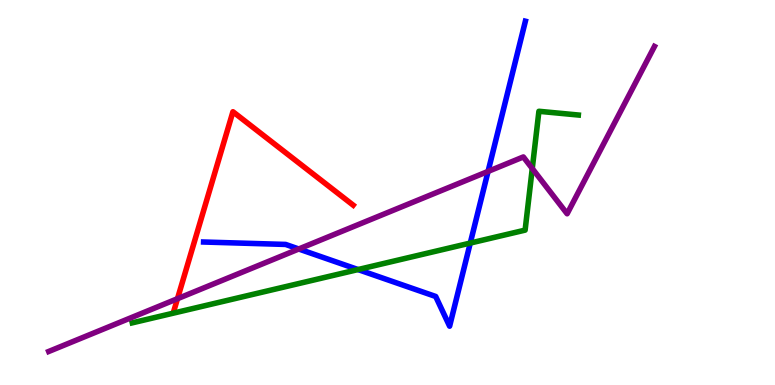[{'lines': ['blue', 'red'], 'intersections': []}, {'lines': ['green', 'red'], 'intersections': []}, {'lines': ['purple', 'red'], 'intersections': [{'x': 2.29, 'y': 2.24}]}, {'lines': ['blue', 'green'], 'intersections': [{'x': 4.62, 'y': 3.0}, {'x': 6.07, 'y': 3.69}]}, {'lines': ['blue', 'purple'], 'intersections': [{'x': 3.85, 'y': 3.53}, {'x': 6.3, 'y': 5.55}]}, {'lines': ['green', 'purple'], 'intersections': [{'x': 6.87, 'y': 5.62}]}]